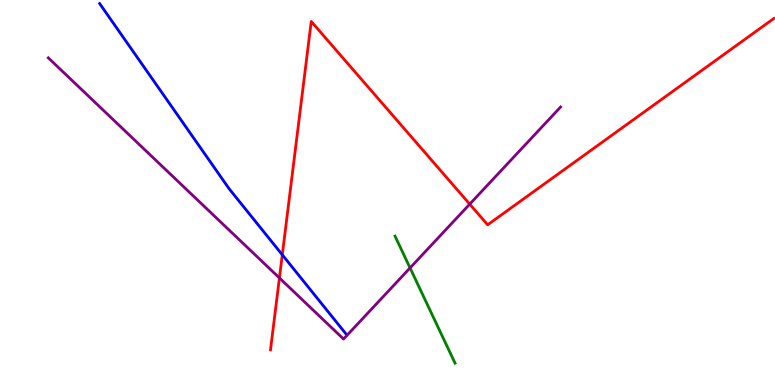[{'lines': ['blue', 'red'], 'intersections': [{'x': 3.64, 'y': 3.38}]}, {'lines': ['green', 'red'], 'intersections': []}, {'lines': ['purple', 'red'], 'intersections': [{'x': 3.61, 'y': 2.78}, {'x': 6.06, 'y': 4.7}]}, {'lines': ['blue', 'green'], 'intersections': []}, {'lines': ['blue', 'purple'], 'intersections': []}, {'lines': ['green', 'purple'], 'intersections': [{'x': 5.29, 'y': 3.04}]}]